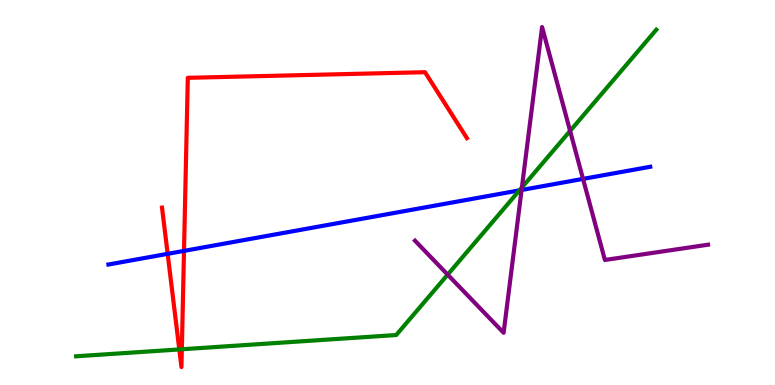[{'lines': ['blue', 'red'], 'intersections': [{'x': 2.16, 'y': 3.41}, {'x': 2.37, 'y': 3.48}]}, {'lines': ['green', 'red'], 'intersections': [{'x': 2.31, 'y': 0.924}, {'x': 2.35, 'y': 0.928}]}, {'lines': ['purple', 'red'], 'intersections': []}, {'lines': ['blue', 'green'], 'intersections': [{'x': 6.7, 'y': 5.06}]}, {'lines': ['blue', 'purple'], 'intersections': [{'x': 6.73, 'y': 5.07}, {'x': 7.52, 'y': 5.35}]}, {'lines': ['green', 'purple'], 'intersections': [{'x': 5.78, 'y': 2.87}, {'x': 6.73, 'y': 5.13}, {'x': 7.36, 'y': 6.6}]}]